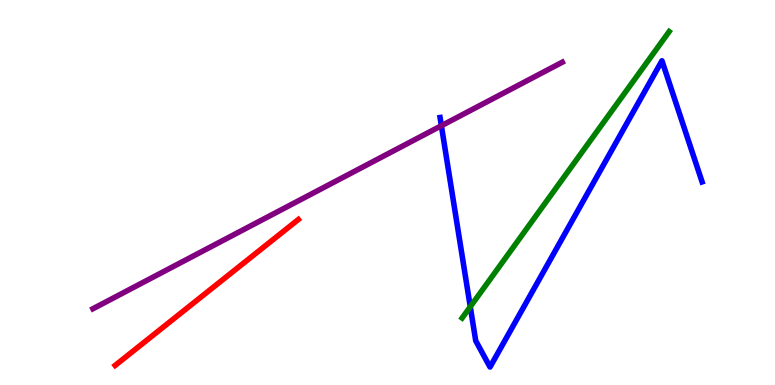[{'lines': ['blue', 'red'], 'intersections': []}, {'lines': ['green', 'red'], 'intersections': []}, {'lines': ['purple', 'red'], 'intersections': []}, {'lines': ['blue', 'green'], 'intersections': [{'x': 6.07, 'y': 2.03}]}, {'lines': ['blue', 'purple'], 'intersections': [{'x': 5.7, 'y': 6.73}]}, {'lines': ['green', 'purple'], 'intersections': []}]